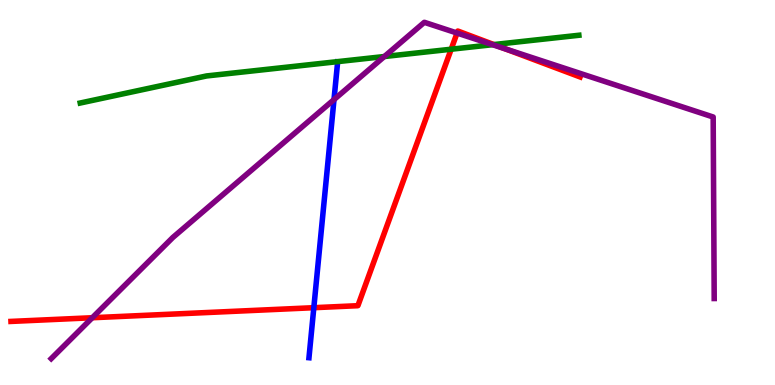[{'lines': ['blue', 'red'], 'intersections': [{'x': 4.05, 'y': 2.01}]}, {'lines': ['green', 'red'], 'intersections': [{'x': 5.82, 'y': 8.72}, {'x': 6.37, 'y': 8.84}]}, {'lines': ['purple', 'red'], 'intersections': [{'x': 1.19, 'y': 1.75}, {'x': 5.9, 'y': 9.14}, {'x': 6.52, 'y': 8.73}]}, {'lines': ['blue', 'green'], 'intersections': []}, {'lines': ['blue', 'purple'], 'intersections': [{'x': 4.31, 'y': 7.41}]}, {'lines': ['green', 'purple'], 'intersections': [{'x': 4.96, 'y': 8.53}, {'x': 6.36, 'y': 8.84}]}]